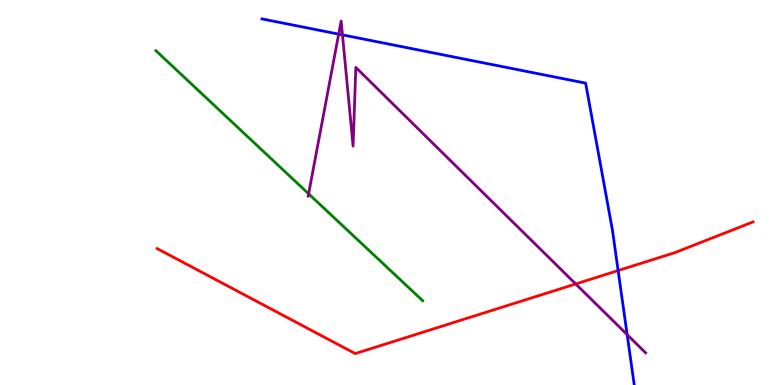[{'lines': ['blue', 'red'], 'intersections': [{'x': 7.98, 'y': 2.97}]}, {'lines': ['green', 'red'], 'intersections': []}, {'lines': ['purple', 'red'], 'intersections': [{'x': 7.43, 'y': 2.62}]}, {'lines': ['blue', 'green'], 'intersections': []}, {'lines': ['blue', 'purple'], 'intersections': [{'x': 4.37, 'y': 9.11}, {'x': 4.42, 'y': 9.09}, {'x': 8.09, 'y': 1.31}]}, {'lines': ['green', 'purple'], 'intersections': [{'x': 3.98, 'y': 4.97}]}]